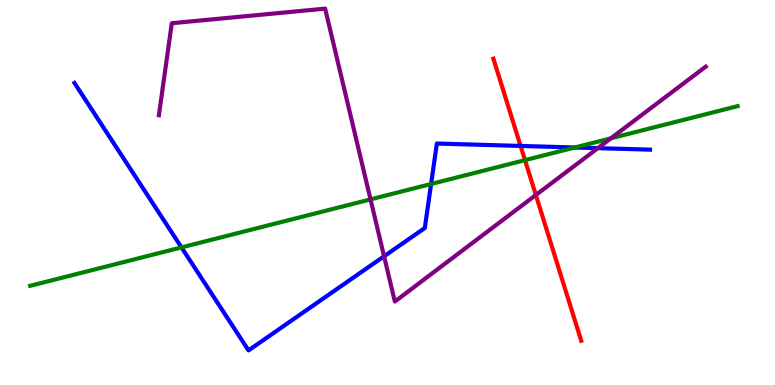[{'lines': ['blue', 'red'], 'intersections': [{'x': 6.72, 'y': 6.21}]}, {'lines': ['green', 'red'], 'intersections': [{'x': 6.77, 'y': 5.84}]}, {'lines': ['purple', 'red'], 'intersections': [{'x': 6.91, 'y': 4.93}]}, {'lines': ['blue', 'green'], 'intersections': [{'x': 2.34, 'y': 3.57}, {'x': 5.56, 'y': 5.22}, {'x': 7.42, 'y': 6.17}]}, {'lines': ['blue', 'purple'], 'intersections': [{'x': 4.96, 'y': 3.34}, {'x': 7.71, 'y': 6.15}]}, {'lines': ['green', 'purple'], 'intersections': [{'x': 4.78, 'y': 4.82}, {'x': 7.88, 'y': 6.41}]}]